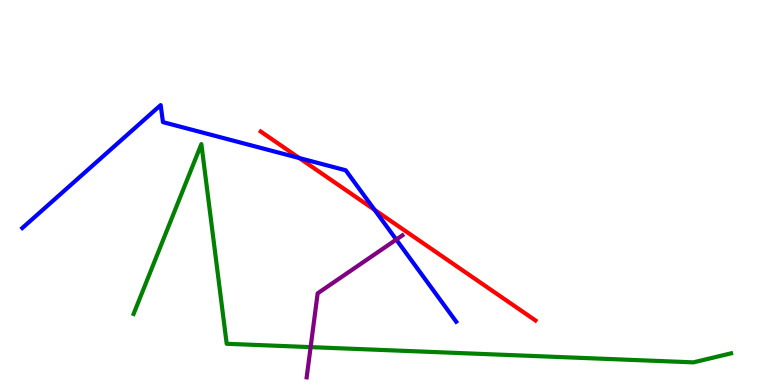[{'lines': ['blue', 'red'], 'intersections': [{'x': 3.86, 'y': 5.89}, {'x': 4.83, 'y': 4.55}]}, {'lines': ['green', 'red'], 'intersections': []}, {'lines': ['purple', 'red'], 'intersections': []}, {'lines': ['blue', 'green'], 'intersections': []}, {'lines': ['blue', 'purple'], 'intersections': [{'x': 5.11, 'y': 3.78}]}, {'lines': ['green', 'purple'], 'intersections': [{'x': 4.01, 'y': 0.984}]}]